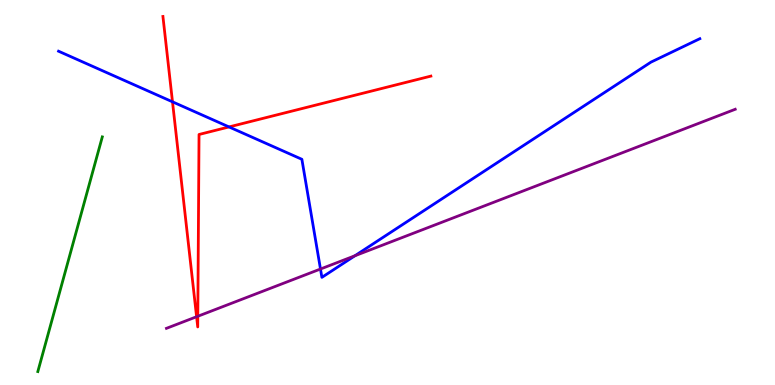[{'lines': ['blue', 'red'], 'intersections': [{'x': 2.23, 'y': 7.36}, {'x': 2.96, 'y': 6.7}]}, {'lines': ['green', 'red'], 'intersections': []}, {'lines': ['purple', 'red'], 'intersections': [{'x': 2.54, 'y': 1.77}, {'x': 2.55, 'y': 1.79}]}, {'lines': ['blue', 'green'], 'intersections': []}, {'lines': ['blue', 'purple'], 'intersections': [{'x': 4.14, 'y': 3.01}, {'x': 4.58, 'y': 3.36}]}, {'lines': ['green', 'purple'], 'intersections': []}]